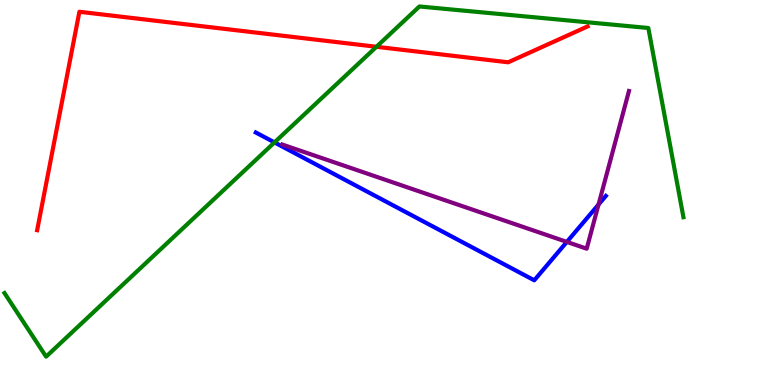[{'lines': ['blue', 'red'], 'intersections': []}, {'lines': ['green', 'red'], 'intersections': [{'x': 4.86, 'y': 8.78}]}, {'lines': ['purple', 'red'], 'intersections': []}, {'lines': ['blue', 'green'], 'intersections': [{'x': 3.54, 'y': 6.3}]}, {'lines': ['blue', 'purple'], 'intersections': [{'x': 7.31, 'y': 3.72}, {'x': 7.72, 'y': 4.69}]}, {'lines': ['green', 'purple'], 'intersections': []}]